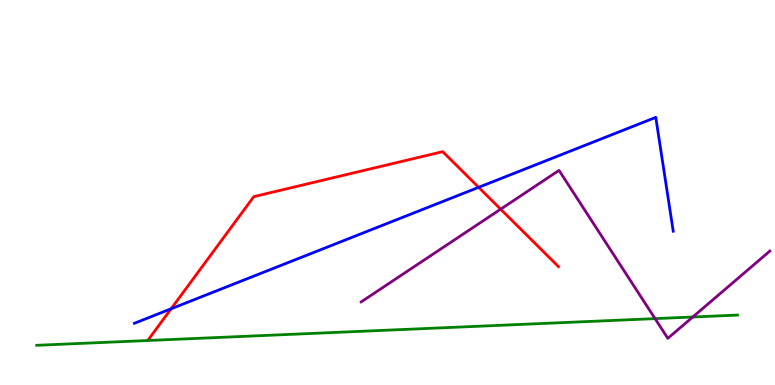[{'lines': ['blue', 'red'], 'intersections': [{'x': 2.21, 'y': 1.98}, {'x': 6.18, 'y': 5.13}]}, {'lines': ['green', 'red'], 'intersections': []}, {'lines': ['purple', 'red'], 'intersections': [{'x': 6.46, 'y': 4.57}]}, {'lines': ['blue', 'green'], 'intersections': []}, {'lines': ['blue', 'purple'], 'intersections': []}, {'lines': ['green', 'purple'], 'intersections': [{'x': 8.45, 'y': 1.72}, {'x': 8.94, 'y': 1.77}]}]